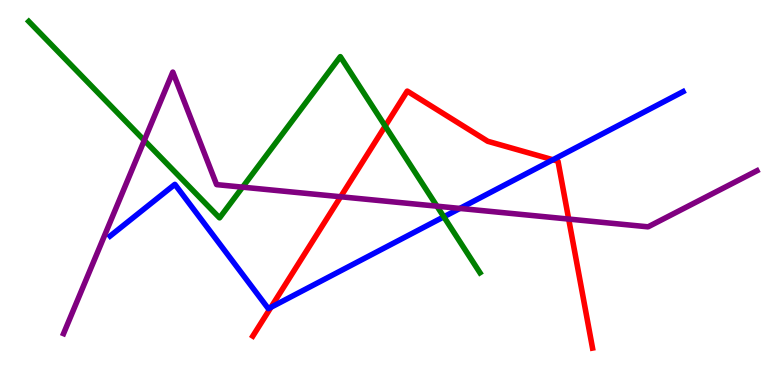[{'lines': ['blue', 'red'], 'intersections': [{'x': 3.5, 'y': 2.02}, {'x': 7.13, 'y': 5.85}]}, {'lines': ['green', 'red'], 'intersections': [{'x': 4.97, 'y': 6.73}]}, {'lines': ['purple', 'red'], 'intersections': [{'x': 4.4, 'y': 4.89}, {'x': 7.34, 'y': 4.31}]}, {'lines': ['blue', 'green'], 'intersections': [{'x': 5.73, 'y': 4.37}]}, {'lines': ['blue', 'purple'], 'intersections': [{'x': 5.93, 'y': 4.59}]}, {'lines': ['green', 'purple'], 'intersections': [{'x': 1.86, 'y': 6.35}, {'x': 3.13, 'y': 5.14}, {'x': 5.64, 'y': 4.64}]}]